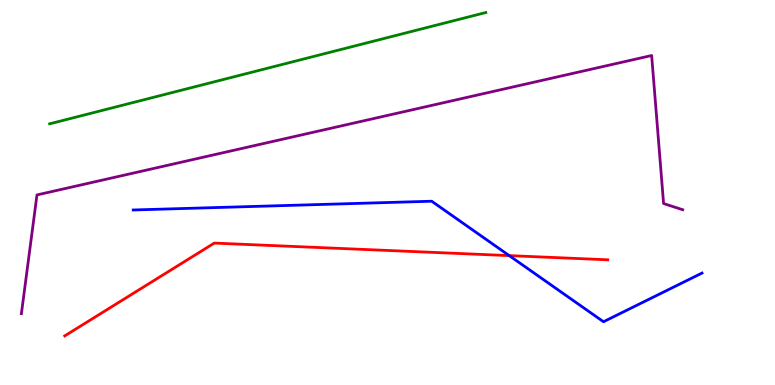[{'lines': ['blue', 'red'], 'intersections': [{'x': 6.57, 'y': 3.36}]}, {'lines': ['green', 'red'], 'intersections': []}, {'lines': ['purple', 'red'], 'intersections': []}, {'lines': ['blue', 'green'], 'intersections': []}, {'lines': ['blue', 'purple'], 'intersections': []}, {'lines': ['green', 'purple'], 'intersections': []}]